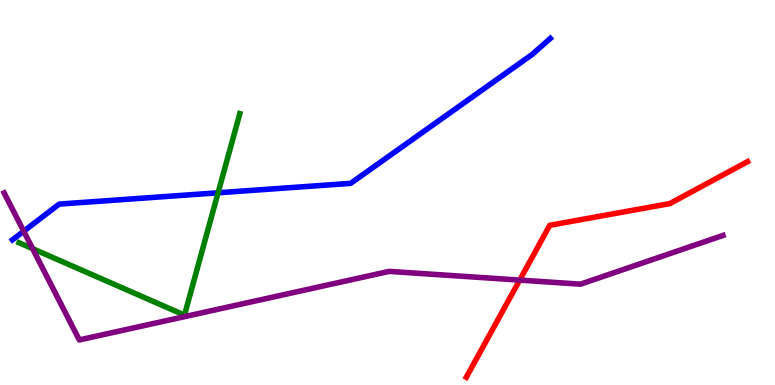[{'lines': ['blue', 'red'], 'intersections': []}, {'lines': ['green', 'red'], 'intersections': []}, {'lines': ['purple', 'red'], 'intersections': [{'x': 6.71, 'y': 2.72}]}, {'lines': ['blue', 'green'], 'intersections': [{'x': 2.81, 'y': 4.99}]}, {'lines': ['blue', 'purple'], 'intersections': [{'x': 0.306, 'y': 3.99}]}, {'lines': ['green', 'purple'], 'intersections': [{'x': 0.421, 'y': 3.54}]}]